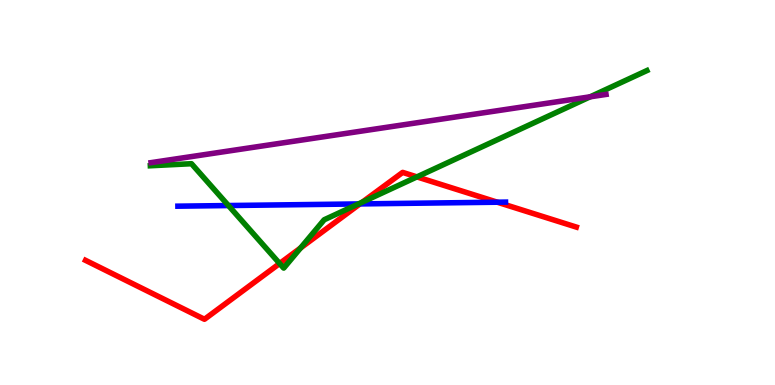[{'lines': ['blue', 'red'], 'intersections': [{'x': 4.64, 'y': 4.7}, {'x': 6.42, 'y': 4.75}]}, {'lines': ['green', 'red'], 'intersections': [{'x': 3.61, 'y': 3.16}, {'x': 3.88, 'y': 3.56}, {'x': 4.68, 'y': 4.75}, {'x': 5.38, 'y': 5.41}]}, {'lines': ['purple', 'red'], 'intersections': []}, {'lines': ['blue', 'green'], 'intersections': [{'x': 2.95, 'y': 4.66}, {'x': 4.62, 'y': 4.7}]}, {'lines': ['blue', 'purple'], 'intersections': []}, {'lines': ['green', 'purple'], 'intersections': [{'x': 7.61, 'y': 7.49}]}]